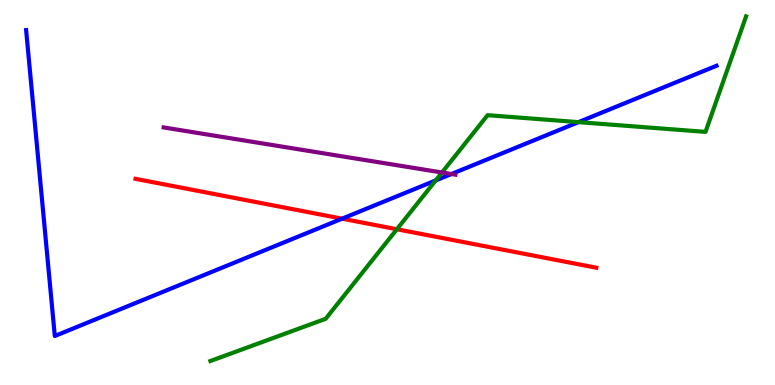[{'lines': ['blue', 'red'], 'intersections': [{'x': 4.41, 'y': 4.32}]}, {'lines': ['green', 'red'], 'intersections': [{'x': 5.12, 'y': 4.05}]}, {'lines': ['purple', 'red'], 'intersections': []}, {'lines': ['blue', 'green'], 'intersections': [{'x': 5.62, 'y': 5.31}, {'x': 7.46, 'y': 6.83}]}, {'lines': ['blue', 'purple'], 'intersections': [{'x': 5.82, 'y': 5.48}]}, {'lines': ['green', 'purple'], 'intersections': [{'x': 5.7, 'y': 5.52}]}]